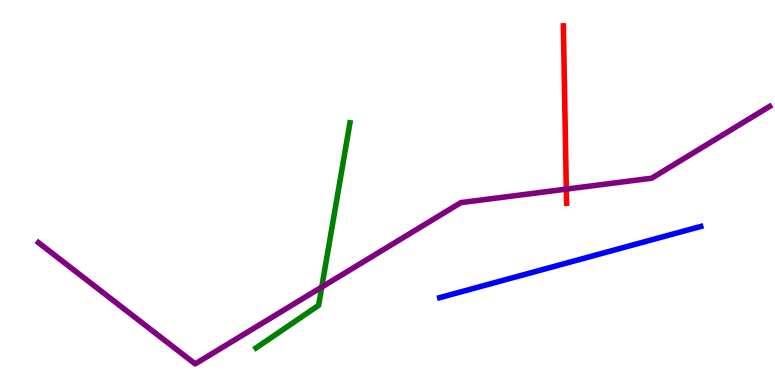[{'lines': ['blue', 'red'], 'intersections': []}, {'lines': ['green', 'red'], 'intersections': []}, {'lines': ['purple', 'red'], 'intersections': [{'x': 7.31, 'y': 5.09}]}, {'lines': ['blue', 'green'], 'intersections': []}, {'lines': ['blue', 'purple'], 'intersections': []}, {'lines': ['green', 'purple'], 'intersections': [{'x': 4.15, 'y': 2.54}]}]